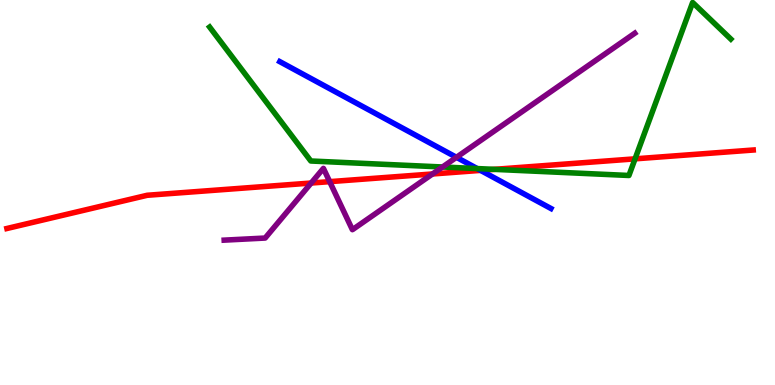[{'lines': ['blue', 'red'], 'intersections': [{'x': 6.2, 'y': 5.57}]}, {'lines': ['green', 'red'], 'intersections': [{'x': 6.38, 'y': 5.6}, {'x': 8.19, 'y': 5.87}]}, {'lines': ['purple', 'red'], 'intersections': [{'x': 4.01, 'y': 5.25}, {'x': 4.25, 'y': 5.28}, {'x': 5.58, 'y': 5.48}]}, {'lines': ['blue', 'green'], 'intersections': [{'x': 6.16, 'y': 5.62}]}, {'lines': ['blue', 'purple'], 'intersections': [{'x': 5.89, 'y': 5.91}]}, {'lines': ['green', 'purple'], 'intersections': [{'x': 5.71, 'y': 5.66}]}]